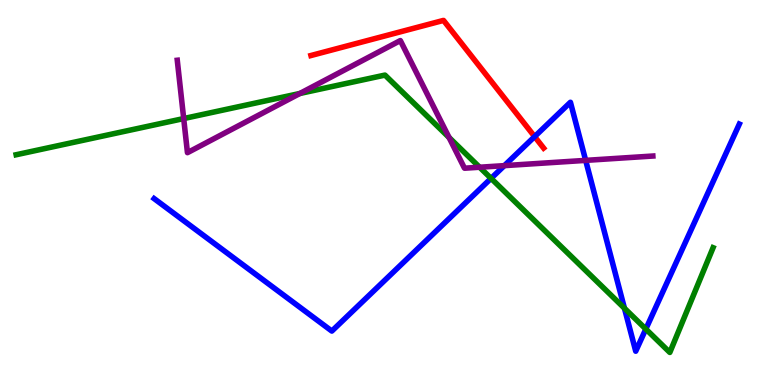[{'lines': ['blue', 'red'], 'intersections': [{'x': 6.9, 'y': 6.45}]}, {'lines': ['green', 'red'], 'intersections': []}, {'lines': ['purple', 'red'], 'intersections': []}, {'lines': ['blue', 'green'], 'intersections': [{'x': 6.34, 'y': 5.37}, {'x': 8.06, 'y': 1.99}, {'x': 8.33, 'y': 1.45}]}, {'lines': ['blue', 'purple'], 'intersections': [{'x': 6.51, 'y': 5.7}, {'x': 7.56, 'y': 5.83}]}, {'lines': ['green', 'purple'], 'intersections': [{'x': 2.37, 'y': 6.92}, {'x': 3.87, 'y': 7.57}, {'x': 5.79, 'y': 6.43}, {'x': 6.19, 'y': 5.66}]}]